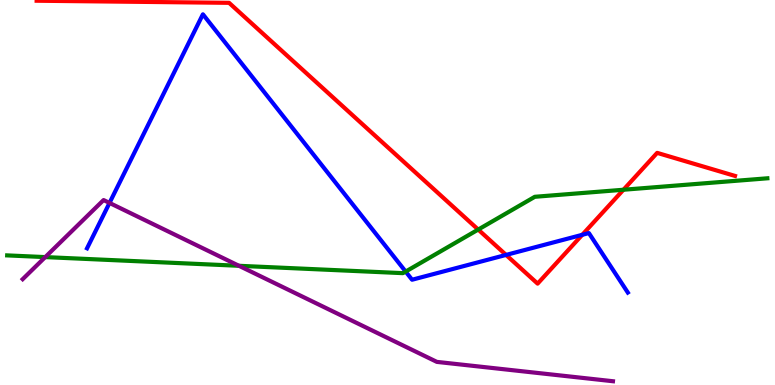[{'lines': ['blue', 'red'], 'intersections': [{'x': 6.53, 'y': 3.38}, {'x': 7.51, 'y': 3.9}]}, {'lines': ['green', 'red'], 'intersections': [{'x': 6.17, 'y': 4.04}, {'x': 8.04, 'y': 5.07}]}, {'lines': ['purple', 'red'], 'intersections': []}, {'lines': ['blue', 'green'], 'intersections': [{'x': 5.23, 'y': 2.95}]}, {'lines': ['blue', 'purple'], 'intersections': [{'x': 1.41, 'y': 4.73}]}, {'lines': ['green', 'purple'], 'intersections': [{'x': 0.584, 'y': 3.32}, {'x': 3.08, 'y': 3.1}]}]